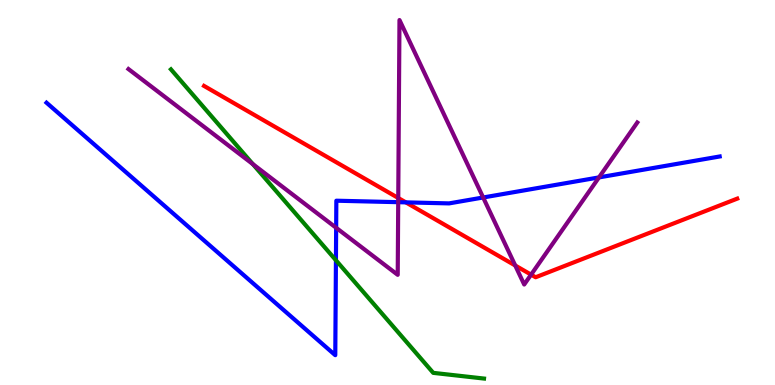[{'lines': ['blue', 'red'], 'intersections': [{'x': 5.24, 'y': 4.74}]}, {'lines': ['green', 'red'], 'intersections': []}, {'lines': ['purple', 'red'], 'intersections': [{'x': 5.14, 'y': 4.86}, {'x': 6.65, 'y': 3.1}, {'x': 6.85, 'y': 2.87}]}, {'lines': ['blue', 'green'], 'intersections': [{'x': 4.33, 'y': 3.24}]}, {'lines': ['blue', 'purple'], 'intersections': [{'x': 4.34, 'y': 4.08}, {'x': 5.14, 'y': 4.75}, {'x': 6.23, 'y': 4.87}, {'x': 7.73, 'y': 5.39}]}, {'lines': ['green', 'purple'], 'intersections': [{'x': 3.26, 'y': 5.74}]}]